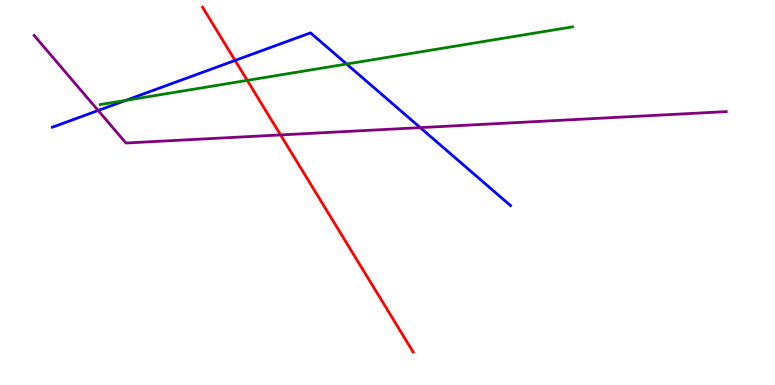[{'lines': ['blue', 'red'], 'intersections': [{'x': 3.03, 'y': 8.43}]}, {'lines': ['green', 'red'], 'intersections': [{'x': 3.19, 'y': 7.91}]}, {'lines': ['purple', 'red'], 'intersections': [{'x': 3.62, 'y': 6.5}]}, {'lines': ['blue', 'green'], 'intersections': [{'x': 1.62, 'y': 7.39}, {'x': 4.47, 'y': 8.34}]}, {'lines': ['blue', 'purple'], 'intersections': [{'x': 1.27, 'y': 7.13}, {'x': 5.42, 'y': 6.69}]}, {'lines': ['green', 'purple'], 'intersections': []}]